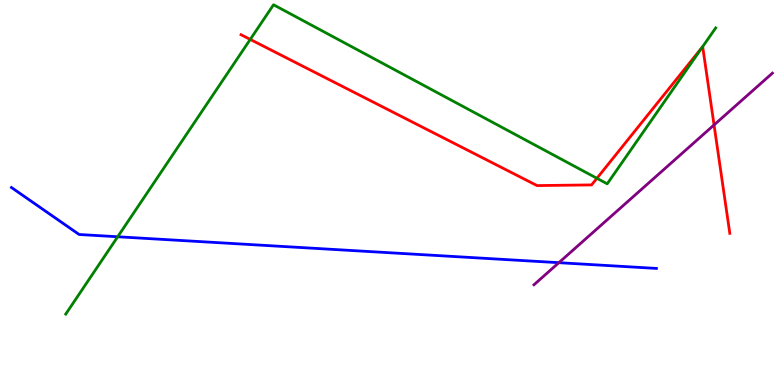[{'lines': ['blue', 'red'], 'intersections': []}, {'lines': ['green', 'red'], 'intersections': [{'x': 3.23, 'y': 8.98}, {'x': 7.7, 'y': 5.37}, {'x': 9.07, 'y': 8.79}]}, {'lines': ['purple', 'red'], 'intersections': [{'x': 9.21, 'y': 6.75}]}, {'lines': ['blue', 'green'], 'intersections': [{'x': 1.52, 'y': 3.85}]}, {'lines': ['blue', 'purple'], 'intersections': [{'x': 7.21, 'y': 3.18}]}, {'lines': ['green', 'purple'], 'intersections': []}]